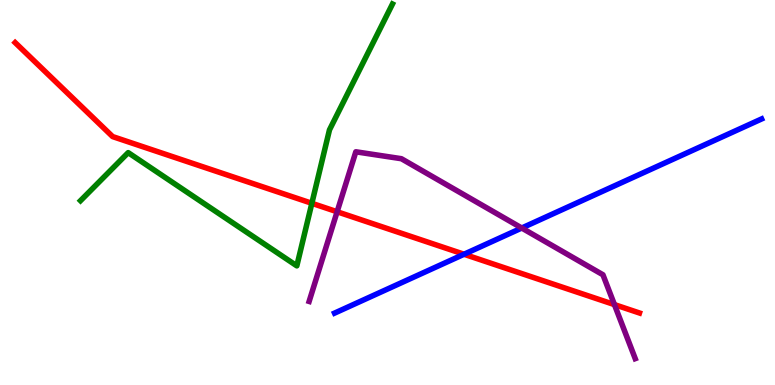[{'lines': ['blue', 'red'], 'intersections': [{'x': 5.99, 'y': 3.4}]}, {'lines': ['green', 'red'], 'intersections': [{'x': 4.02, 'y': 4.72}]}, {'lines': ['purple', 'red'], 'intersections': [{'x': 4.35, 'y': 4.5}, {'x': 7.93, 'y': 2.09}]}, {'lines': ['blue', 'green'], 'intersections': []}, {'lines': ['blue', 'purple'], 'intersections': [{'x': 6.73, 'y': 4.08}]}, {'lines': ['green', 'purple'], 'intersections': []}]